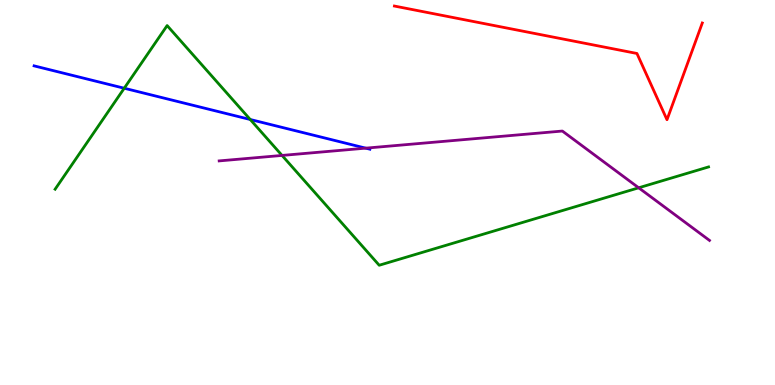[{'lines': ['blue', 'red'], 'intersections': []}, {'lines': ['green', 'red'], 'intersections': []}, {'lines': ['purple', 'red'], 'intersections': []}, {'lines': ['blue', 'green'], 'intersections': [{'x': 1.6, 'y': 7.71}, {'x': 3.23, 'y': 6.9}]}, {'lines': ['blue', 'purple'], 'intersections': [{'x': 4.72, 'y': 6.15}]}, {'lines': ['green', 'purple'], 'intersections': [{'x': 3.64, 'y': 5.96}, {'x': 8.24, 'y': 5.12}]}]